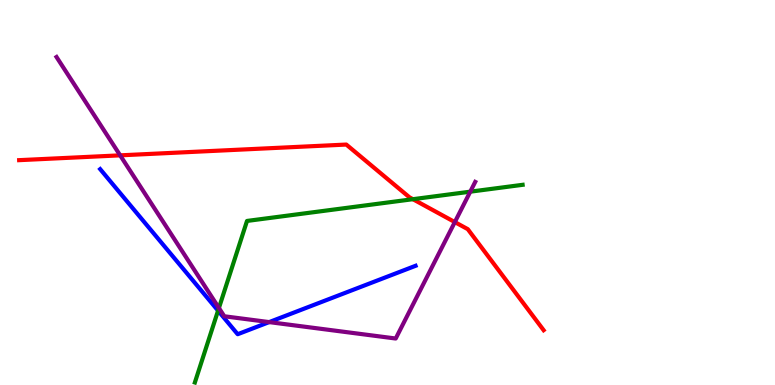[{'lines': ['blue', 'red'], 'intersections': []}, {'lines': ['green', 'red'], 'intersections': [{'x': 5.33, 'y': 4.83}]}, {'lines': ['purple', 'red'], 'intersections': [{'x': 1.55, 'y': 5.97}, {'x': 5.87, 'y': 4.23}]}, {'lines': ['blue', 'green'], 'intersections': [{'x': 2.81, 'y': 1.93}]}, {'lines': ['blue', 'purple'], 'intersections': [{'x': 3.47, 'y': 1.63}]}, {'lines': ['green', 'purple'], 'intersections': [{'x': 2.82, 'y': 2.0}, {'x': 6.07, 'y': 5.02}]}]